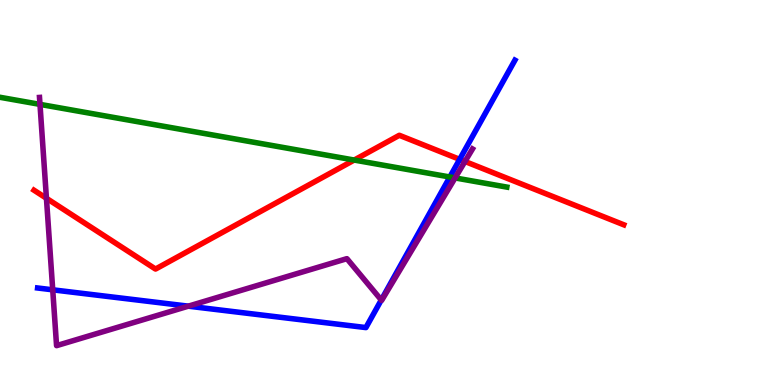[{'lines': ['blue', 'red'], 'intersections': [{'x': 5.93, 'y': 5.86}]}, {'lines': ['green', 'red'], 'intersections': [{'x': 4.57, 'y': 5.84}]}, {'lines': ['purple', 'red'], 'intersections': [{'x': 0.599, 'y': 4.85}, {'x': 6.0, 'y': 5.81}]}, {'lines': ['blue', 'green'], 'intersections': [{'x': 5.8, 'y': 5.4}]}, {'lines': ['blue', 'purple'], 'intersections': [{'x': 0.68, 'y': 2.47}, {'x': 2.43, 'y': 2.05}, {'x': 4.92, 'y': 2.21}]}, {'lines': ['green', 'purple'], 'intersections': [{'x': 0.516, 'y': 7.29}, {'x': 5.87, 'y': 5.38}]}]